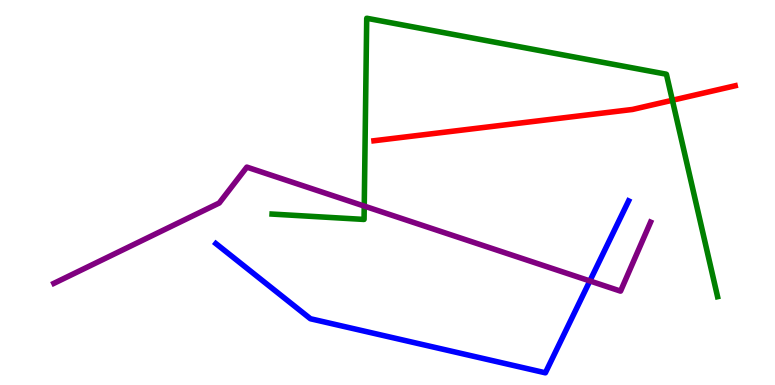[{'lines': ['blue', 'red'], 'intersections': []}, {'lines': ['green', 'red'], 'intersections': [{'x': 8.68, 'y': 7.4}]}, {'lines': ['purple', 'red'], 'intersections': []}, {'lines': ['blue', 'green'], 'intersections': []}, {'lines': ['blue', 'purple'], 'intersections': [{'x': 7.61, 'y': 2.7}]}, {'lines': ['green', 'purple'], 'intersections': [{'x': 4.7, 'y': 4.65}]}]